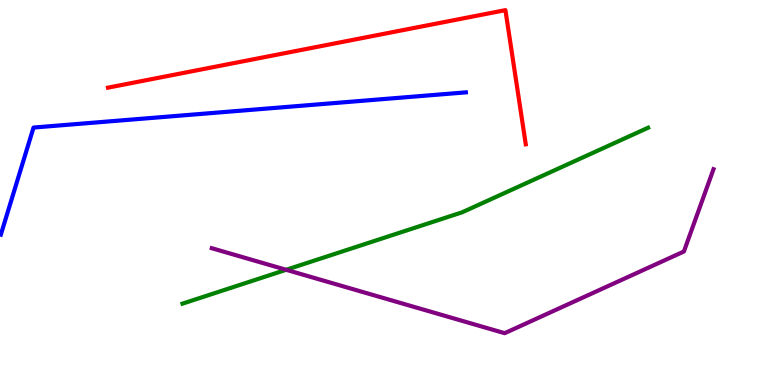[{'lines': ['blue', 'red'], 'intersections': []}, {'lines': ['green', 'red'], 'intersections': []}, {'lines': ['purple', 'red'], 'intersections': []}, {'lines': ['blue', 'green'], 'intersections': []}, {'lines': ['blue', 'purple'], 'intersections': []}, {'lines': ['green', 'purple'], 'intersections': [{'x': 3.69, 'y': 2.99}]}]